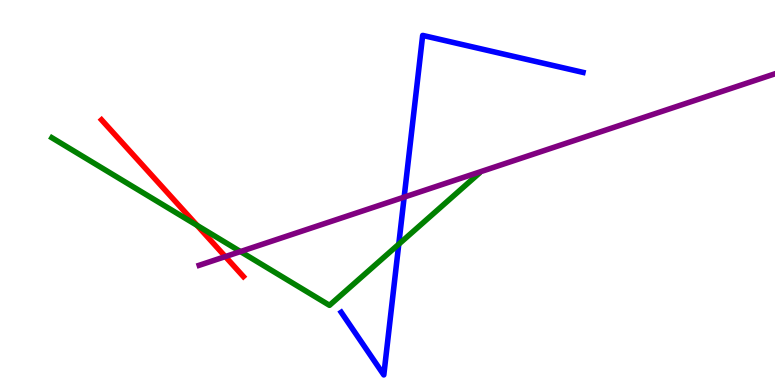[{'lines': ['blue', 'red'], 'intersections': []}, {'lines': ['green', 'red'], 'intersections': [{'x': 2.54, 'y': 4.15}]}, {'lines': ['purple', 'red'], 'intersections': [{'x': 2.91, 'y': 3.34}]}, {'lines': ['blue', 'green'], 'intersections': [{'x': 5.15, 'y': 3.66}]}, {'lines': ['blue', 'purple'], 'intersections': [{'x': 5.21, 'y': 4.88}]}, {'lines': ['green', 'purple'], 'intersections': [{'x': 3.1, 'y': 3.47}]}]